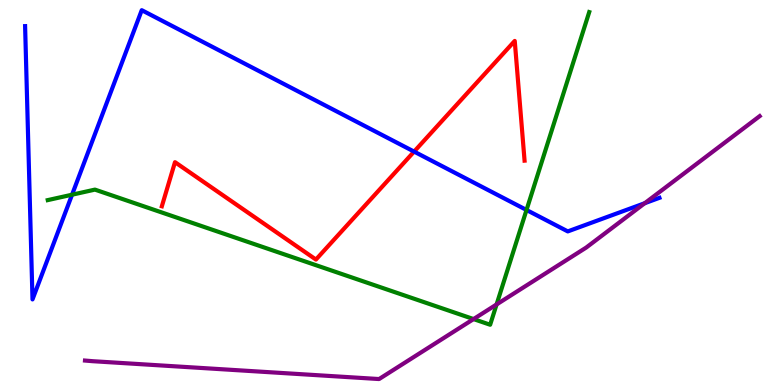[{'lines': ['blue', 'red'], 'intersections': [{'x': 5.34, 'y': 6.06}]}, {'lines': ['green', 'red'], 'intersections': []}, {'lines': ['purple', 'red'], 'intersections': []}, {'lines': ['blue', 'green'], 'intersections': [{'x': 0.93, 'y': 4.94}, {'x': 6.79, 'y': 4.55}]}, {'lines': ['blue', 'purple'], 'intersections': [{'x': 8.32, 'y': 4.72}]}, {'lines': ['green', 'purple'], 'intersections': [{'x': 6.11, 'y': 1.71}, {'x': 6.41, 'y': 2.09}]}]